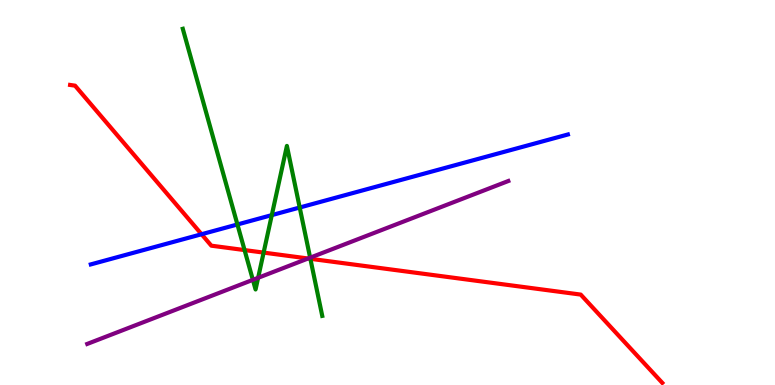[{'lines': ['blue', 'red'], 'intersections': [{'x': 2.6, 'y': 3.92}]}, {'lines': ['green', 'red'], 'intersections': [{'x': 3.16, 'y': 3.5}, {'x': 3.4, 'y': 3.44}, {'x': 4.0, 'y': 3.28}]}, {'lines': ['purple', 'red'], 'intersections': [{'x': 3.98, 'y': 3.29}]}, {'lines': ['blue', 'green'], 'intersections': [{'x': 3.06, 'y': 4.17}, {'x': 3.51, 'y': 4.41}, {'x': 3.87, 'y': 4.61}]}, {'lines': ['blue', 'purple'], 'intersections': []}, {'lines': ['green', 'purple'], 'intersections': [{'x': 3.26, 'y': 2.73}, {'x': 3.33, 'y': 2.78}, {'x': 4.0, 'y': 3.31}]}]